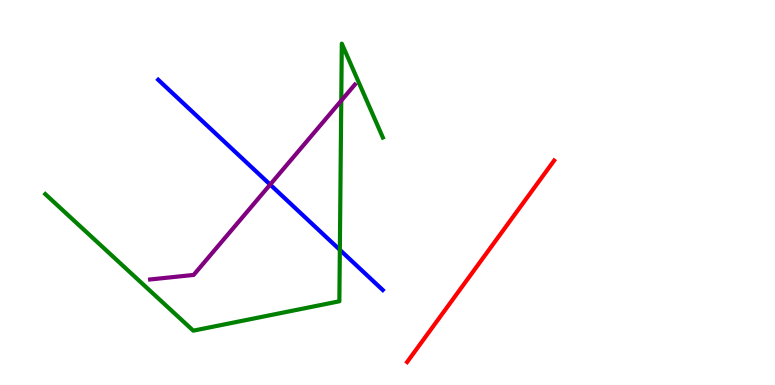[{'lines': ['blue', 'red'], 'intersections': []}, {'lines': ['green', 'red'], 'intersections': []}, {'lines': ['purple', 'red'], 'intersections': []}, {'lines': ['blue', 'green'], 'intersections': [{'x': 4.39, 'y': 3.51}]}, {'lines': ['blue', 'purple'], 'intersections': [{'x': 3.49, 'y': 5.21}]}, {'lines': ['green', 'purple'], 'intersections': [{'x': 4.4, 'y': 7.39}]}]